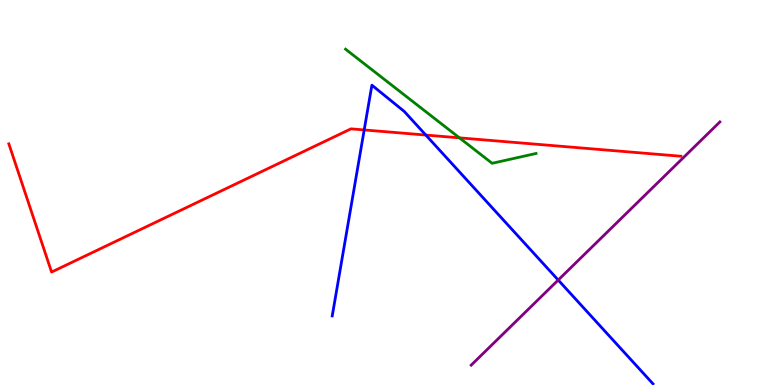[{'lines': ['blue', 'red'], 'intersections': [{'x': 4.7, 'y': 6.62}, {'x': 5.49, 'y': 6.49}]}, {'lines': ['green', 'red'], 'intersections': [{'x': 5.93, 'y': 6.42}]}, {'lines': ['purple', 'red'], 'intersections': []}, {'lines': ['blue', 'green'], 'intersections': []}, {'lines': ['blue', 'purple'], 'intersections': [{'x': 7.2, 'y': 2.73}]}, {'lines': ['green', 'purple'], 'intersections': []}]